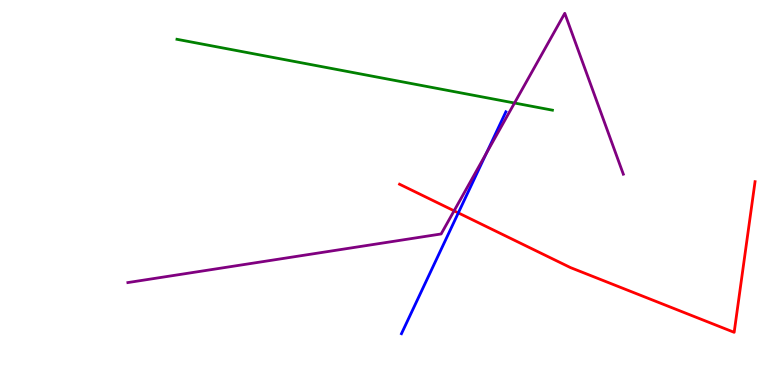[{'lines': ['blue', 'red'], 'intersections': [{'x': 5.91, 'y': 4.47}]}, {'lines': ['green', 'red'], 'intersections': []}, {'lines': ['purple', 'red'], 'intersections': [{'x': 5.86, 'y': 4.52}]}, {'lines': ['blue', 'green'], 'intersections': []}, {'lines': ['blue', 'purple'], 'intersections': [{'x': 6.28, 'y': 6.02}]}, {'lines': ['green', 'purple'], 'intersections': [{'x': 6.64, 'y': 7.32}]}]